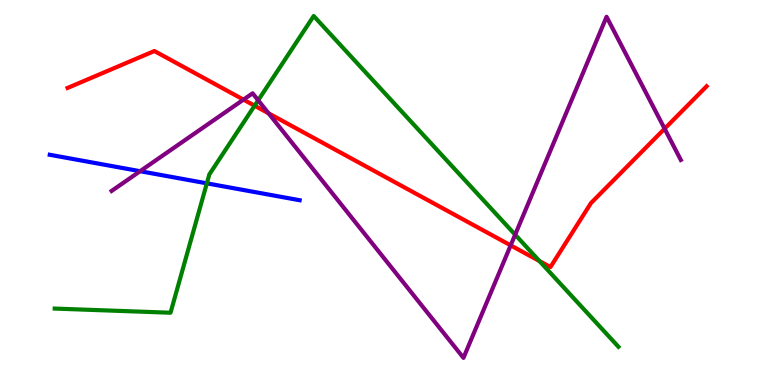[{'lines': ['blue', 'red'], 'intersections': []}, {'lines': ['green', 'red'], 'intersections': [{'x': 3.29, 'y': 7.25}, {'x': 6.96, 'y': 3.22}]}, {'lines': ['purple', 'red'], 'intersections': [{'x': 3.14, 'y': 7.41}, {'x': 3.46, 'y': 7.06}, {'x': 6.59, 'y': 3.63}, {'x': 8.58, 'y': 6.66}]}, {'lines': ['blue', 'green'], 'intersections': [{'x': 2.67, 'y': 5.24}]}, {'lines': ['blue', 'purple'], 'intersections': [{'x': 1.81, 'y': 5.55}]}, {'lines': ['green', 'purple'], 'intersections': [{'x': 3.33, 'y': 7.39}, {'x': 6.65, 'y': 3.9}]}]